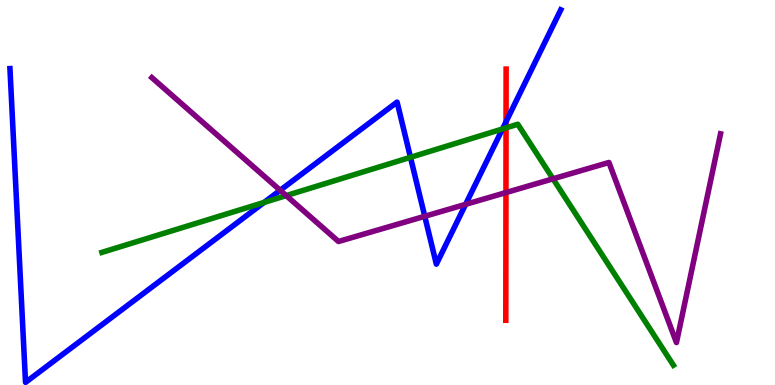[{'lines': ['blue', 'red'], 'intersections': [{'x': 6.53, 'y': 6.84}]}, {'lines': ['green', 'red'], 'intersections': [{'x': 6.53, 'y': 6.68}]}, {'lines': ['purple', 'red'], 'intersections': [{'x': 6.53, 'y': 5.0}]}, {'lines': ['blue', 'green'], 'intersections': [{'x': 3.41, 'y': 4.74}, {'x': 5.3, 'y': 5.91}, {'x': 6.48, 'y': 6.65}]}, {'lines': ['blue', 'purple'], 'intersections': [{'x': 3.62, 'y': 5.06}, {'x': 5.48, 'y': 4.38}, {'x': 6.01, 'y': 4.69}]}, {'lines': ['green', 'purple'], 'intersections': [{'x': 3.69, 'y': 4.92}, {'x': 7.14, 'y': 5.36}]}]